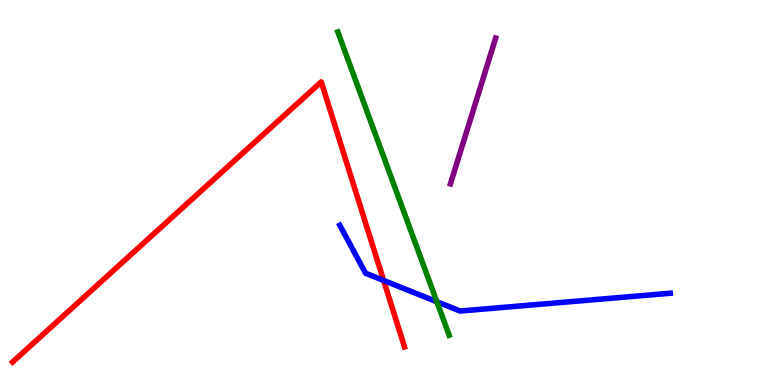[{'lines': ['blue', 'red'], 'intersections': [{'x': 4.95, 'y': 2.72}]}, {'lines': ['green', 'red'], 'intersections': []}, {'lines': ['purple', 'red'], 'intersections': []}, {'lines': ['blue', 'green'], 'intersections': [{'x': 5.64, 'y': 2.16}]}, {'lines': ['blue', 'purple'], 'intersections': []}, {'lines': ['green', 'purple'], 'intersections': []}]